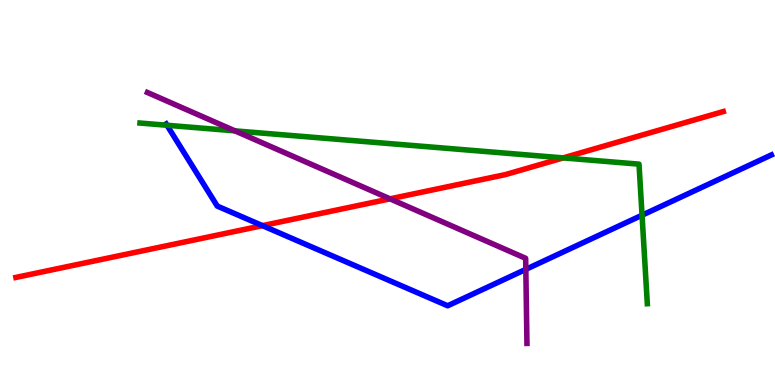[{'lines': ['blue', 'red'], 'intersections': [{'x': 3.39, 'y': 4.14}]}, {'lines': ['green', 'red'], 'intersections': [{'x': 7.27, 'y': 5.9}]}, {'lines': ['purple', 'red'], 'intersections': [{'x': 5.03, 'y': 4.84}]}, {'lines': ['blue', 'green'], 'intersections': [{'x': 2.15, 'y': 6.75}, {'x': 8.28, 'y': 4.41}]}, {'lines': ['blue', 'purple'], 'intersections': [{'x': 6.78, 'y': 3.0}]}, {'lines': ['green', 'purple'], 'intersections': [{'x': 3.03, 'y': 6.6}]}]